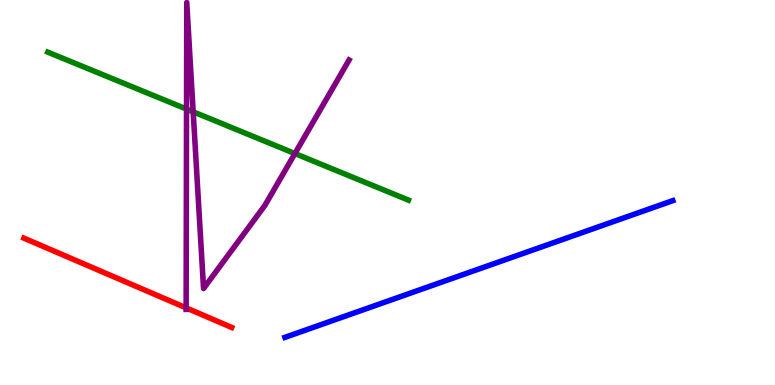[{'lines': ['blue', 'red'], 'intersections': []}, {'lines': ['green', 'red'], 'intersections': []}, {'lines': ['purple', 'red'], 'intersections': [{'x': 2.4, 'y': 2.0}]}, {'lines': ['blue', 'green'], 'intersections': []}, {'lines': ['blue', 'purple'], 'intersections': []}, {'lines': ['green', 'purple'], 'intersections': [{'x': 2.41, 'y': 7.17}, {'x': 2.49, 'y': 7.1}, {'x': 3.81, 'y': 6.01}]}]